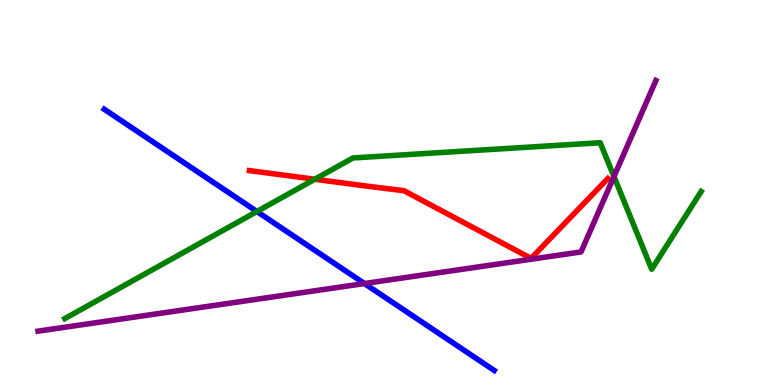[{'lines': ['blue', 'red'], 'intersections': []}, {'lines': ['green', 'red'], 'intersections': [{'x': 4.06, 'y': 5.34}]}, {'lines': ['purple', 'red'], 'intersections': []}, {'lines': ['blue', 'green'], 'intersections': [{'x': 3.32, 'y': 4.51}]}, {'lines': ['blue', 'purple'], 'intersections': [{'x': 4.7, 'y': 2.64}]}, {'lines': ['green', 'purple'], 'intersections': [{'x': 7.92, 'y': 5.41}]}]